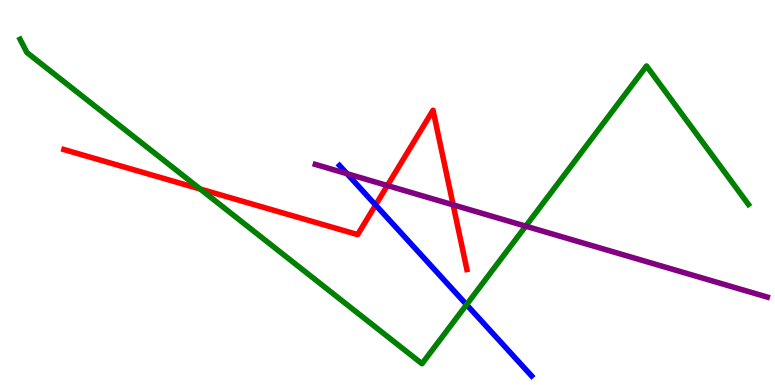[{'lines': ['blue', 'red'], 'intersections': [{'x': 4.85, 'y': 4.67}]}, {'lines': ['green', 'red'], 'intersections': [{'x': 2.58, 'y': 5.09}]}, {'lines': ['purple', 'red'], 'intersections': [{'x': 5.0, 'y': 5.18}, {'x': 5.85, 'y': 4.68}]}, {'lines': ['blue', 'green'], 'intersections': [{'x': 6.02, 'y': 2.09}]}, {'lines': ['blue', 'purple'], 'intersections': [{'x': 4.48, 'y': 5.49}]}, {'lines': ['green', 'purple'], 'intersections': [{'x': 6.78, 'y': 4.13}]}]